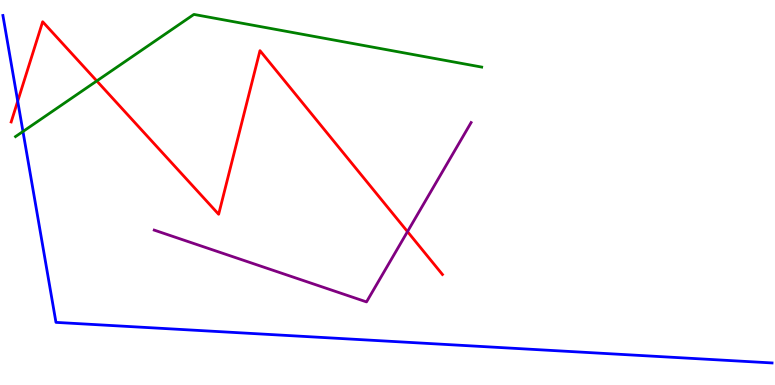[{'lines': ['blue', 'red'], 'intersections': [{'x': 0.229, 'y': 7.37}]}, {'lines': ['green', 'red'], 'intersections': [{'x': 1.25, 'y': 7.9}]}, {'lines': ['purple', 'red'], 'intersections': [{'x': 5.26, 'y': 3.98}]}, {'lines': ['blue', 'green'], 'intersections': [{'x': 0.296, 'y': 6.58}]}, {'lines': ['blue', 'purple'], 'intersections': []}, {'lines': ['green', 'purple'], 'intersections': []}]